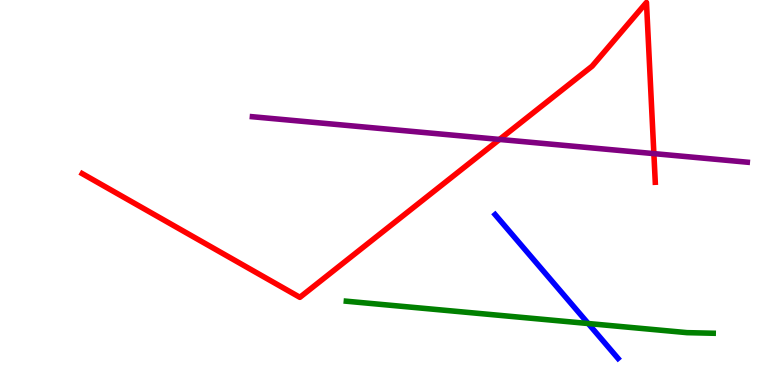[{'lines': ['blue', 'red'], 'intersections': []}, {'lines': ['green', 'red'], 'intersections': []}, {'lines': ['purple', 'red'], 'intersections': [{'x': 6.45, 'y': 6.38}, {'x': 8.44, 'y': 6.01}]}, {'lines': ['blue', 'green'], 'intersections': [{'x': 7.59, 'y': 1.6}]}, {'lines': ['blue', 'purple'], 'intersections': []}, {'lines': ['green', 'purple'], 'intersections': []}]